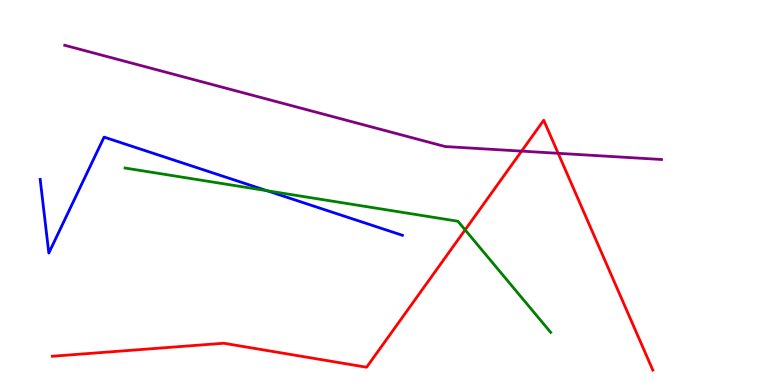[{'lines': ['blue', 'red'], 'intersections': []}, {'lines': ['green', 'red'], 'intersections': [{'x': 6.0, 'y': 4.03}]}, {'lines': ['purple', 'red'], 'intersections': [{'x': 6.73, 'y': 6.07}, {'x': 7.2, 'y': 6.02}]}, {'lines': ['blue', 'green'], 'intersections': [{'x': 3.44, 'y': 5.05}]}, {'lines': ['blue', 'purple'], 'intersections': []}, {'lines': ['green', 'purple'], 'intersections': []}]